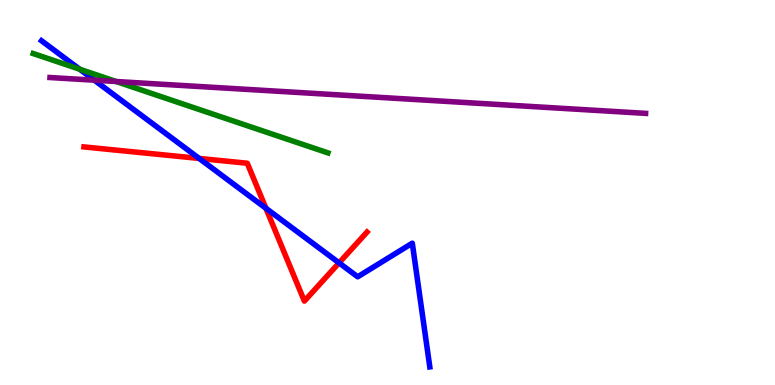[{'lines': ['blue', 'red'], 'intersections': [{'x': 2.57, 'y': 5.88}, {'x': 3.43, 'y': 4.59}, {'x': 4.38, 'y': 3.17}]}, {'lines': ['green', 'red'], 'intersections': []}, {'lines': ['purple', 'red'], 'intersections': []}, {'lines': ['blue', 'green'], 'intersections': [{'x': 1.03, 'y': 8.2}]}, {'lines': ['blue', 'purple'], 'intersections': [{'x': 1.22, 'y': 7.92}]}, {'lines': ['green', 'purple'], 'intersections': [{'x': 1.5, 'y': 7.88}]}]